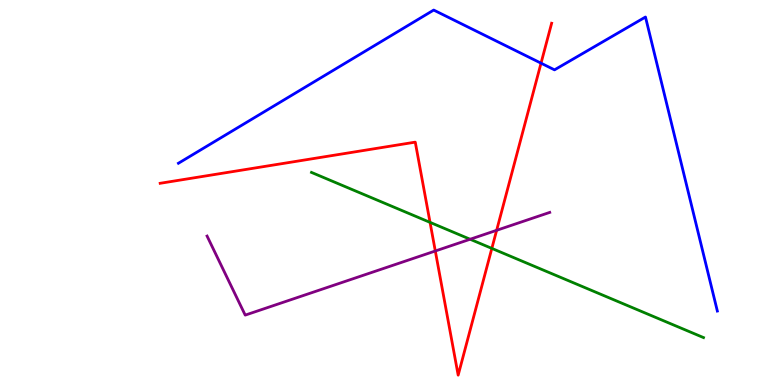[{'lines': ['blue', 'red'], 'intersections': [{'x': 6.98, 'y': 8.36}]}, {'lines': ['green', 'red'], 'intersections': [{'x': 5.55, 'y': 4.22}, {'x': 6.35, 'y': 3.55}]}, {'lines': ['purple', 'red'], 'intersections': [{'x': 5.62, 'y': 3.48}, {'x': 6.41, 'y': 4.02}]}, {'lines': ['blue', 'green'], 'intersections': []}, {'lines': ['blue', 'purple'], 'intersections': []}, {'lines': ['green', 'purple'], 'intersections': [{'x': 6.07, 'y': 3.79}]}]